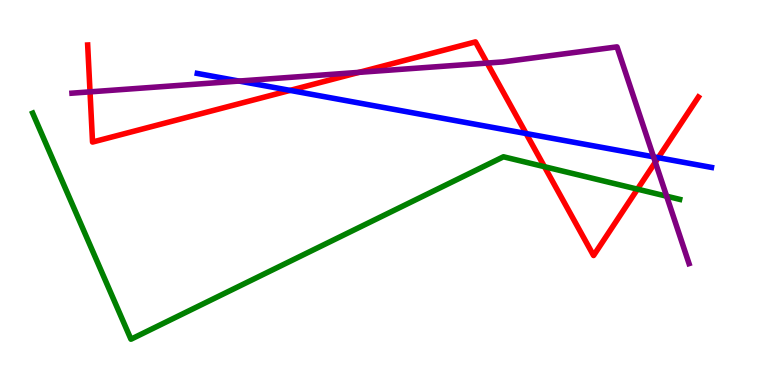[{'lines': ['blue', 'red'], 'intersections': [{'x': 3.74, 'y': 7.65}, {'x': 6.79, 'y': 6.53}, {'x': 8.49, 'y': 5.9}]}, {'lines': ['green', 'red'], 'intersections': [{'x': 7.03, 'y': 5.67}, {'x': 8.23, 'y': 5.09}]}, {'lines': ['purple', 'red'], 'intersections': [{'x': 1.16, 'y': 7.61}, {'x': 4.63, 'y': 8.12}, {'x': 6.29, 'y': 8.36}, {'x': 8.46, 'y': 5.79}]}, {'lines': ['blue', 'green'], 'intersections': []}, {'lines': ['blue', 'purple'], 'intersections': [{'x': 3.08, 'y': 7.89}, {'x': 8.43, 'y': 5.93}]}, {'lines': ['green', 'purple'], 'intersections': [{'x': 8.6, 'y': 4.9}]}]